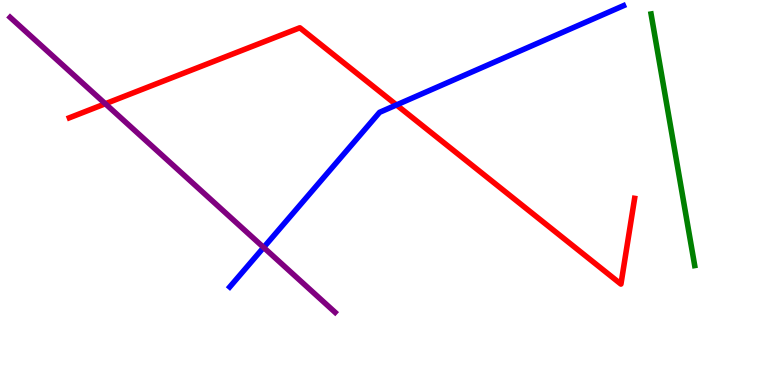[{'lines': ['blue', 'red'], 'intersections': [{'x': 5.12, 'y': 7.27}]}, {'lines': ['green', 'red'], 'intersections': []}, {'lines': ['purple', 'red'], 'intersections': [{'x': 1.36, 'y': 7.31}]}, {'lines': ['blue', 'green'], 'intersections': []}, {'lines': ['blue', 'purple'], 'intersections': [{'x': 3.4, 'y': 3.57}]}, {'lines': ['green', 'purple'], 'intersections': []}]